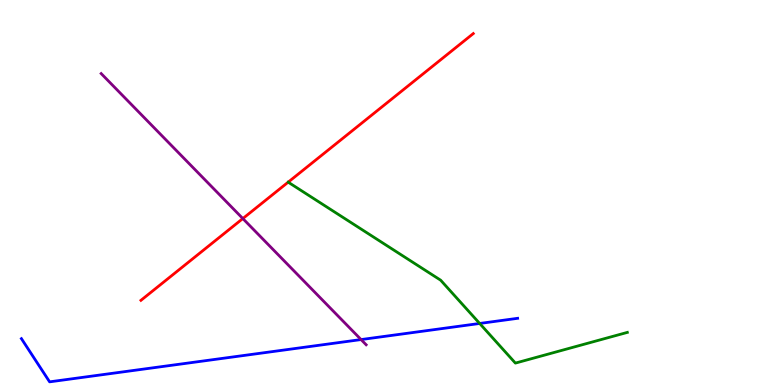[{'lines': ['blue', 'red'], 'intersections': []}, {'lines': ['green', 'red'], 'intersections': []}, {'lines': ['purple', 'red'], 'intersections': [{'x': 3.13, 'y': 4.32}]}, {'lines': ['blue', 'green'], 'intersections': [{'x': 6.19, 'y': 1.6}]}, {'lines': ['blue', 'purple'], 'intersections': [{'x': 4.66, 'y': 1.18}]}, {'lines': ['green', 'purple'], 'intersections': []}]